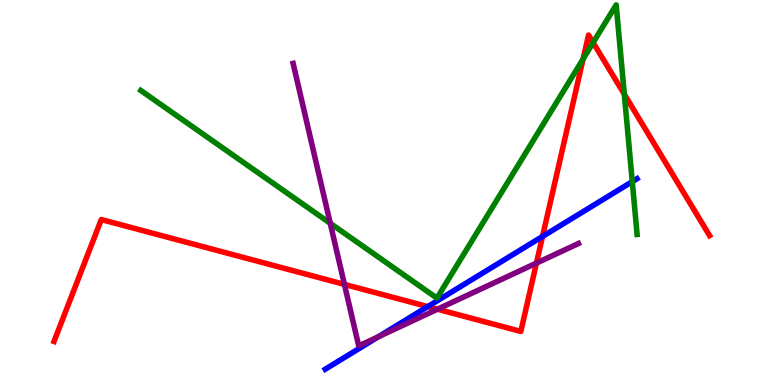[{'lines': ['blue', 'red'], 'intersections': [{'x': 5.52, 'y': 2.04}, {'x': 7.0, 'y': 3.86}]}, {'lines': ['green', 'red'], 'intersections': [{'x': 7.52, 'y': 8.47}, {'x': 7.65, 'y': 8.89}, {'x': 8.06, 'y': 7.55}]}, {'lines': ['purple', 'red'], 'intersections': [{'x': 4.44, 'y': 2.61}, {'x': 5.65, 'y': 1.97}, {'x': 6.92, 'y': 3.17}]}, {'lines': ['blue', 'green'], 'intersections': [{'x': 8.16, 'y': 5.28}]}, {'lines': ['blue', 'purple'], 'intersections': [{'x': 4.88, 'y': 1.25}]}, {'lines': ['green', 'purple'], 'intersections': [{'x': 4.26, 'y': 4.2}]}]